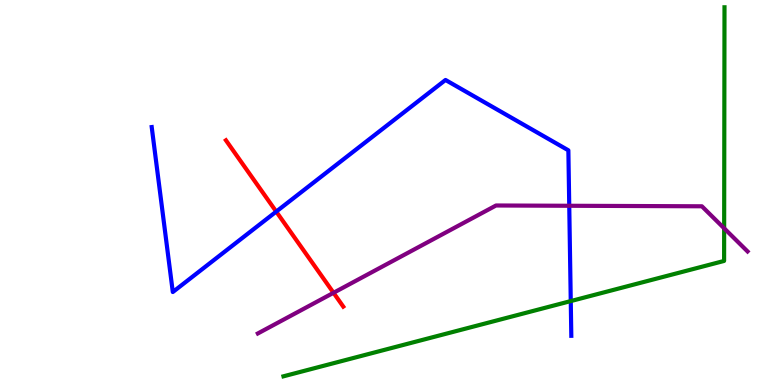[{'lines': ['blue', 'red'], 'intersections': [{'x': 3.56, 'y': 4.5}]}, {'lines': ['green', 'red'], 'intersections': []}, {'lines': ['purple', 'red'], 'intersections': [{'x': 4.3, 'y': 2.39}]}, {'lines': ['blue', 'green'], 'intersections': [{'x': 7.36, 'y': 2.18}]}, {'lines': ['blue', 'purple'], 'intersections': [{'x': 7.35, 'y': 4.66}]}, {'lines': ['green', 'purple'], 'intersections': [{'x': 9.34, 'y': 4.07}]}]